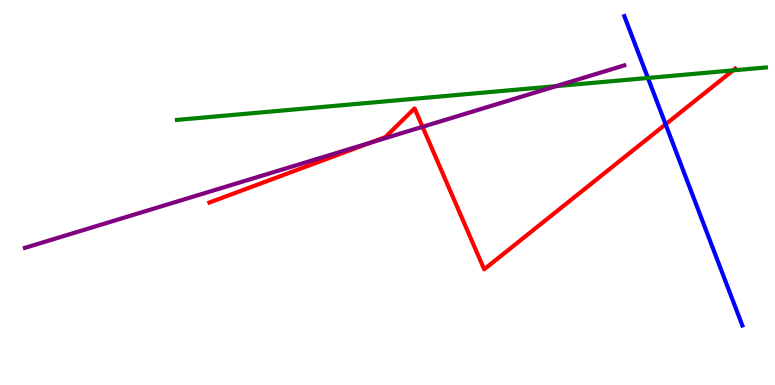[{'lines': ['blue', 'red'], 'intersections': [{'x': 8.59, 'y': 6.77}]}, {'lines': ['green', 'red'], 'intersections': [{'x': 9.46, 'y': 8.17}]}, {'lines': ['purple', 'red'], 'intersections': [{'x': 4.78, 'y': 6.29}, {'x': 5.45, 'y': 6.71}]}, {'lines': ['blue', 'green'], 'intersections': [{'x': 8.36, 'y': 7.97}]}, {'lines': ['blue', 'purple'], 'intersections': []}, {'lines': ['green', 'purple'], 'intersections': [{'x': 7.18, 'y': 7.76}]}]